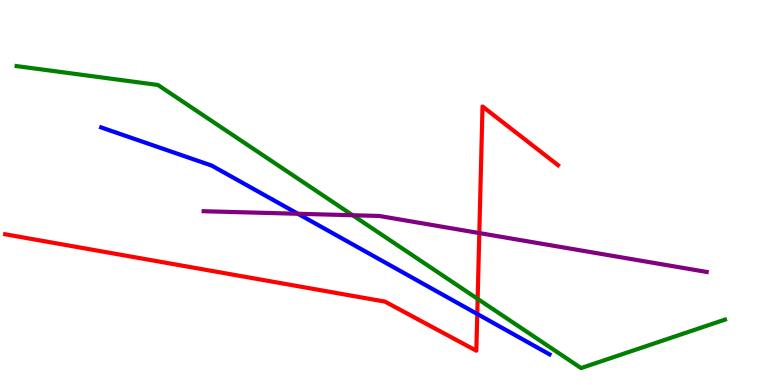[{'lines': ['blue', 'red'], 'intersections': [{'x': 6.16, 'y': 1.84}]}, {'lines': ['green', 'red'], 'intersections': [{'x': 6.16, 'y': 2.24}]}, {'lines': ['purple', 'red'], 'intersections': [{'x': 6.18, 'y': 3.95}]}, {'lines': ['blue', 'green'], 'intersections': []}, {'lines': ['blue', 'purple'], 'intersections': [{'x': 3.84, 'y': 4.45}]}, {'lines': ['green', 'purple'], 'intersections': [{'x': 4.55, 'y': 4.41}]}]